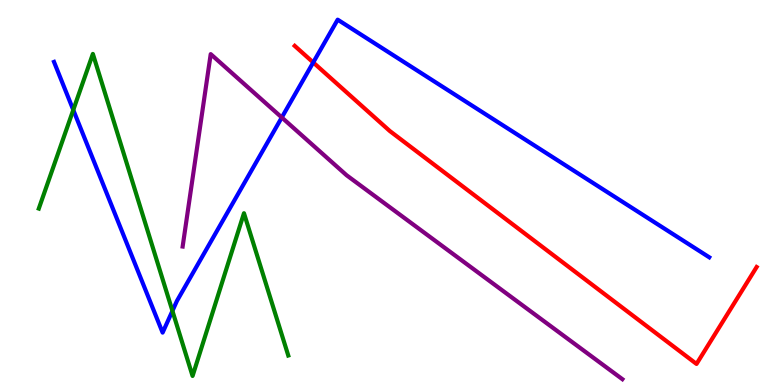[{'lines': ['blue', 'red'], 'intersections': [{'x': 4.04, 'y': 8.38}]}, {'lines': ['green', 'red'], 'intersections': []}, {'lines': ['purple', 'red'], 'intersections': []}, {'lines': ['blue', 'green'], 'intersections': [{'x': 0.946, 'y': 7.14}, {'x': 2.22, 'y': 1.92}]}, {'lines': ['blue', 'purple'], 'intersections': [{'x': 3.64, 'y': 6.95}]}, {'lines': ['green', 'purple'], 'intersections': []}]